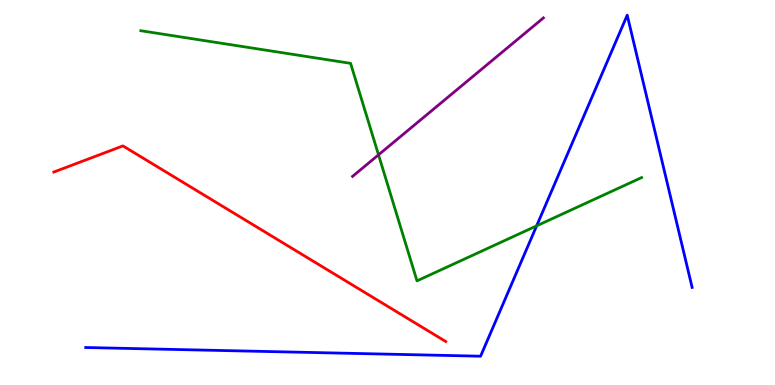[{'lines': ['blue', 'red'], 'intersections': []}, {'lines': ['green', 'red'], 'intersections': []}, {'lines': ['purple', 'red'], 'intersections': []}, {'lines': ['blue', 'green'], 'intersections': [{'x': 6.92, 'y': 4.13}]}, {'lines': ['blue', 'purple'], 'intersections': []}, {'lines': ['green', 'purple'], 'intersections': [{'x': 4.88, 'y': 5.98}]}]